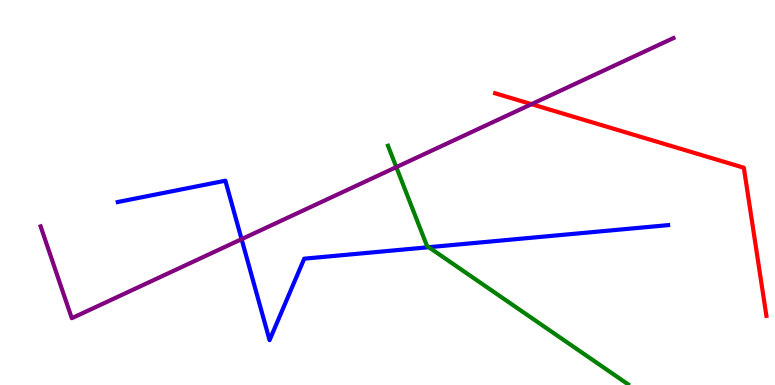[{'lines': ['blue', 'red'], 'intersections': []}, {'lines': ['green', 'red'], 'intersections': []}, {'lines': ['purple', 'red'], 'intersections': [{'x': 6.86, 'y': 7.29}]}, {'lines': ['blue', 'green'], 'intersections': [{'x': 5.53, 'y': 3.58}]}, {'lines': ['blue', 'purple'], 'intersections': [{'x': 3.12, 'y': 3.79}]}, {'lines': ['green', 'purple'], 'intersections': [{'x': 5.11, 'y': 5.66}]}]